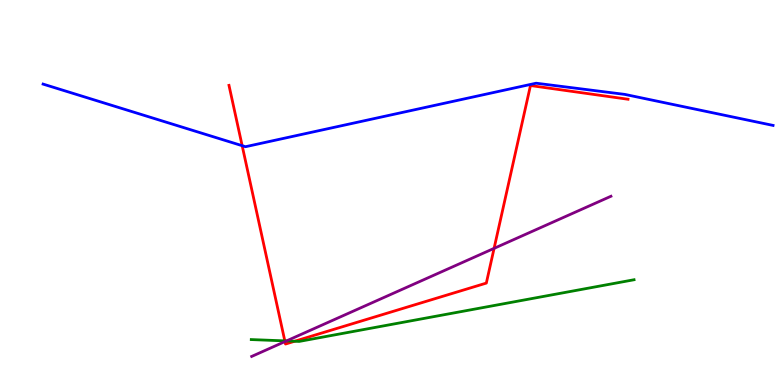[{'lines': ['blue', 'red'], 'intersections': [{'x': 3.12, 'y': 6.22}]}, {'lines': ['green', 'red'], 'intersections': [{'x': 3.68, 'y': 1.15}, {'x': 3.8, 'y': 1.14}]}, {'lines': ['purple', 'red'], 'intersections': [{'x': 3.68, 'y': 1.13}, {'x': 6.38, 'y': 3.55}]}, {'lines': ['blue', 'green'], 'intersections': []}, {'lines': ['blue', 'purple'], 'intersections': []}, {'lines': ['green', 'purple'], 'intersections': [{'x': 3.7, 'y': 1.14}]}]